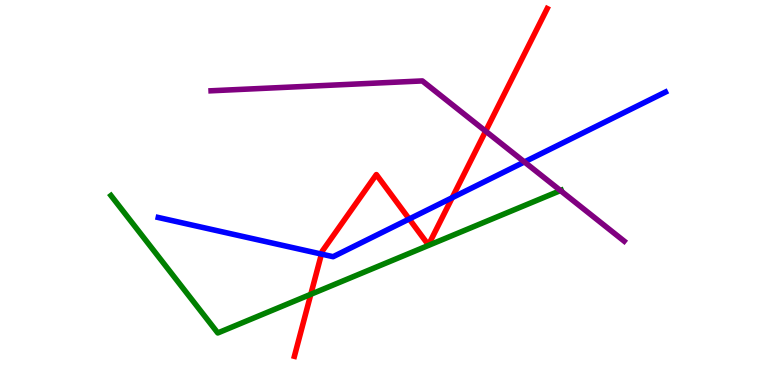[{'lines': ['blue', 'red'], 'intersections': [{'x': 4.15, 'y': 3.4}, {'x': 5.28, 'y': 4.31}, {'x': 5.83, 'y': 4.86}]}, {'lines': ['green', 'red'], 'intersections': [{'x': 4.01, 'y': 2.36}]}, {'lines': ['purple', 'red'], 'intersections': [{'x': 6.27, 'y': 6.59}]}, {'lines': ['blue', 'green'], 'intersections': []}, {'lines': ['blue', 'purple'], 'intersections': [{'x': 6.77, 'y': 5.79}]}, {'lines': ['green', 'purple'], 'intersections': [{'x': 7.23, 'y': 5.05}]}]